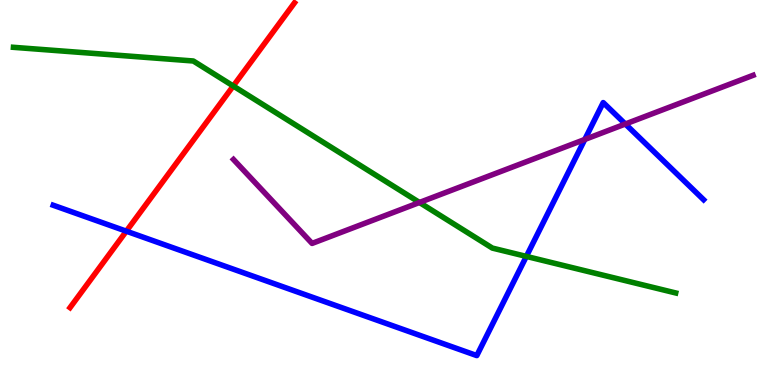[{'lines': ['blue', 'red'], 'intersections': [{'x': 1.63, 'y': 4.0}]}, {'lines': ['green', 'red'], 'intersections': [{'x': 3.01, 'y': 7.77}]}, {'lines': ['purple', 'red'], 'intersections': []}, {'lines': ['blue', 'green'], 'intersections': [{'x': 6.79, 'y': 3.34}]}, {'lines': ['blue', 'purple'], 'intersections': [{'x': 7.55, 'y': 6.38}, {'x': 8.07, 'y': 6.78}]}, {'lines': ['green', 'purple'], 'intersections': [{'x': 5.41, 'y': 4.74}]}]